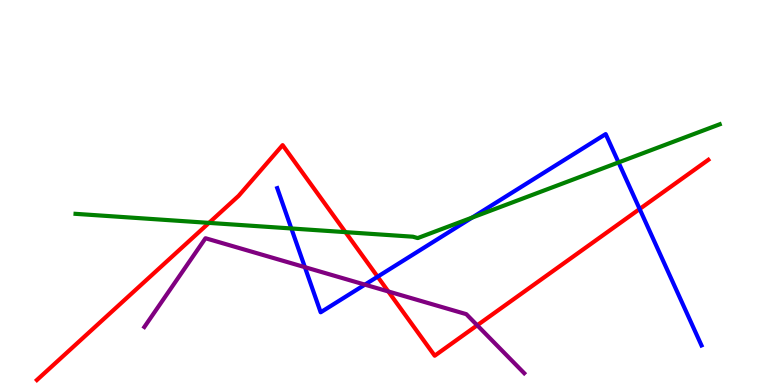[{'lines': ['blue', 'red'], 'intersections': [{'x': 4.87, 'y': 2.81}, {'x': 8.25, 'y': 4.57}]}, {'lines': ['green', 'red'], 'intersections': [{'x': 2.7, 'y': 4.21}, {'x': 4.46, 'y': 3.97}]}, {'lines': ['purple', 'red'], 'intersections': [{'x': 5.01, 'y': 2.43}, {'x': 6.16, 'y': 1.55}]}, {'lines': ['blue', 'green'], 'intersections': [{'x': 3.76, 'y': 4.07}, {'x': 6.09, 'y': 4.35}, {'x': 7.98, 'y': 5.78}]}, {'lines': ['blue', 'purple'], 'intersections': [{'x': 3.93, 'y': 3.06}, {'x': 4.71, 'y': 2.61}]}, {'lines': ['green', 'purple'], 'intersections': []}]